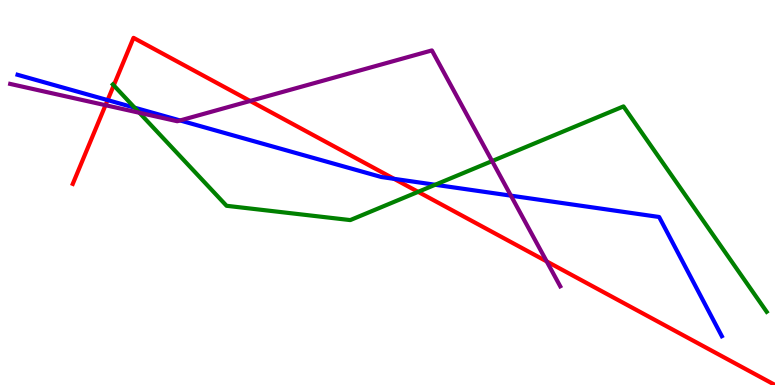[{'lines': ['blue', 'red'], 'intersections': [{'x': 1.39, 'y': 7.4}, {'x': 5.09, 'y': 5.35}]}, {'lines': ['green', 'red'], 'intersections': [{'x': 1.47, 'y': 7.78}, {'x': 5.4, 'y': 5.02}]}, {'lines': ['purple', 'red'], 'intersections': [{'x': 1.36, 'y': 7.27}, {'x': 3.23, 'y': 7.38}, {'x': 7.05, 'y': 3.21}]}, {'lines': ['blue', 'green'], 'intersections': [{'x': 1.74, 'y': 7.2}, {'x': 5.62, 'y': 5.2}]}, {'lines': ['blue', 'purple'], 'intersections': [{'x': 2.32, 'y': 6.87}, {'x': 6.59, 'y': 4.92}]}, {'lines': ['green', 'purple'], 'intersections': [{'x': 1.8, 'y': 7.07}, {'x': 6.35, 'y': 5.82}]}]